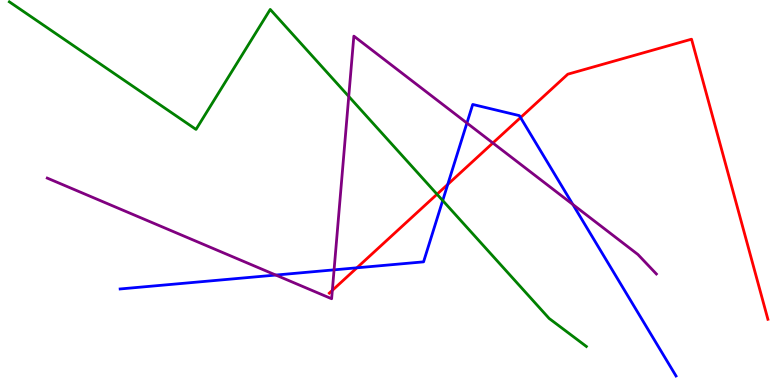[{'lines': ['blue', 'red'], 'intersections': [{'x': 4.61, 'y': 3.04}, {'x': 5.78, 'y': 5.21}, {'x': 6.72, 'y': 6.95}]}, {'lines': ['green', 'red'], 'intersections': [{'x': 5.64, 'y': 4.95}]}, {'lines': ['purple', 'red'], 'intersections': [{'x': 4.29, 'y': 2.46}, {'x': 6.36, 'y': 6.29}]}, {'lines': ['blue', 'green'], 'intersections': [{'x': 5.71, 'y': 4.79}]}, {'lines': ['blue', 'purple'], 'intersections': [{'x': 3.56, 'y': 2.86}, {'x': 4.31, 'y': 2.99}, {'x': 6.02, 'y': 6.8}, {'x': 7.39, 'y': 4.69}]}, {'lines': ['green', 'purple'], 'intersections': [{'x': 4.5, 'y': 7.5}]}]